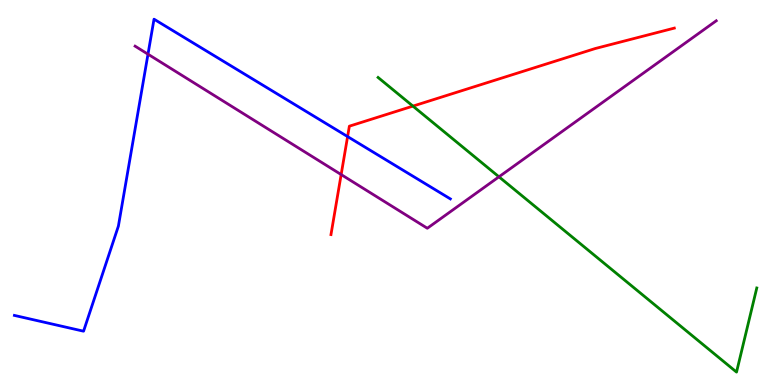[{'lines': ['blue', 'red'], 'intersections': [{'x': 4.49, 'y': 6.45}]}, {'lines': ['green', 'red'], 'intersections': [{'x': 5.33, 'y': 7.24}]}, {'lines': ['purple', 'red'], 'intersections': [{'x': 4.4, 'y': 5.47}]}, {'lines': ['blue', 'green'], 'intersections': []}, {'lines': ['blue', 'purple'], 'intersections': [{'x': 1.91, 'y': 8.59}]}, {'lines': ['green', 'purple'], 'intersections': [{'x': 6.44, 'y': 5.41}]}]